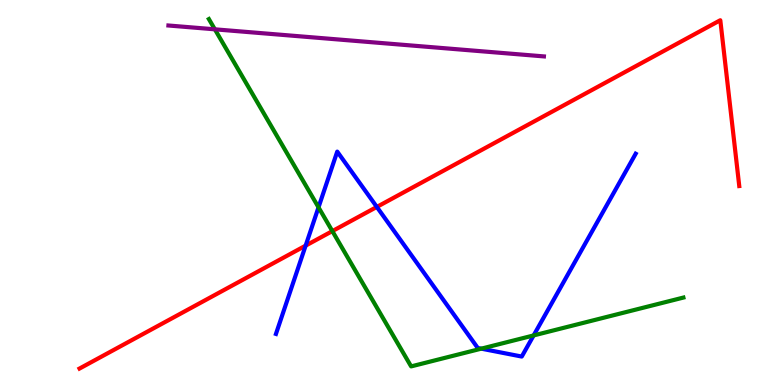[{'lines': ['blue', 'red'], 'intersections': [{'x': 3.94, 'y': 3.62}, {'x': 4.86, 'y': 4.63}]}, {'lines': ['green', 'red'], 'intersections': [{'x': 4.29, 'y': 4.0}]}, {'lines': ['purple', 'red'], 'intersections': []}, {'lines': ['blue', 'green'], 'intersections': [{'x': 4.11, 'y': 4.61}, {'x': 6.21, 'y': 0.944}, {'x': 6.89, 'y': 1.29}]}, {'lines': ['blue', 'purple'], 'intersections': []}, {'lines': ['green', 'purple'], 'intersections': [{'x': 2.77, 'y': 9.24}]}]